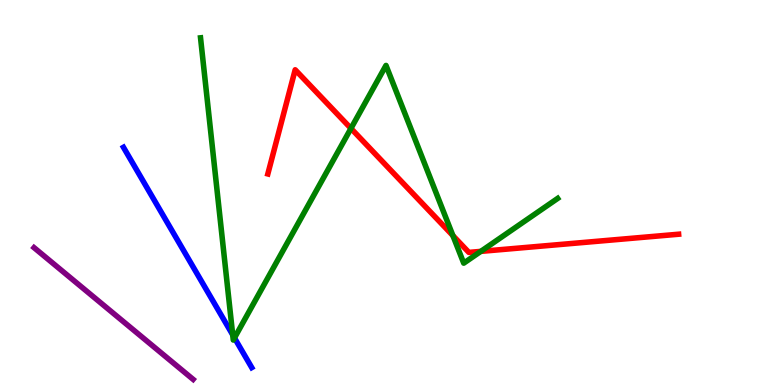[{'lines': ['blue', 'red'], 'intersections': []}, {'lines': ['green', 'red'], 'intersections': [{'x': 4.53, 'y': 6.66}, {'x': 5.84, 'y': 3.88}, {'x': 6.2, 'y': 3.47}]}, {'lines': ['purple', 'red'], 'intersections': []}, {'lines': ['blue', 'green'], 'intersections': [{'x': 3.0, 'y': 1.3}, {'x': 3.03, 'y': 1.22}]}, {'lines': ['blue', 'purple'], 'intersections': []}, {'lines': ['green', 'purple'], 'intersections': []}]